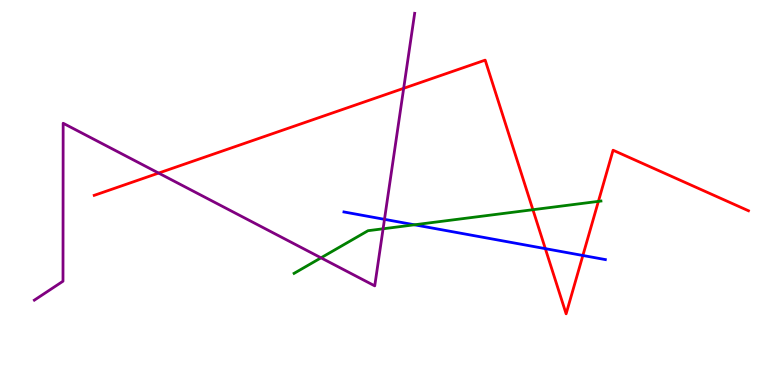[{'lines': ['blue', 'red'], 'intersections': [{'x': 7.04, 'y': 3.54}, {'x': 7.52, 'y': 3.36}]}, {'lines': ['green', 'red'], 'intersections': [{'x': 6.88, 'y': 4.55}, {'x': 7.72, 'y': 4.77}]}, {'lines': ['purple', 'red'], 'intersections': [{'x': 2.05, 'y': 5.5}, {'x': 5.21, 'y': 7.71}]}, {'lines': ['blue', 'green'], 'intersections': [{'x': 5.35, 'y': 4.16}]}, {'lines': ['blue', 'purple'], 'intersections': [{'x': 4.96, 'y': 4.3}]}, {'lines': ['green', 'purple'], 'intersections': [{'x': 4.14, 'y': 3.3}, {'x': 4.94, 'y': 4.06}]}]